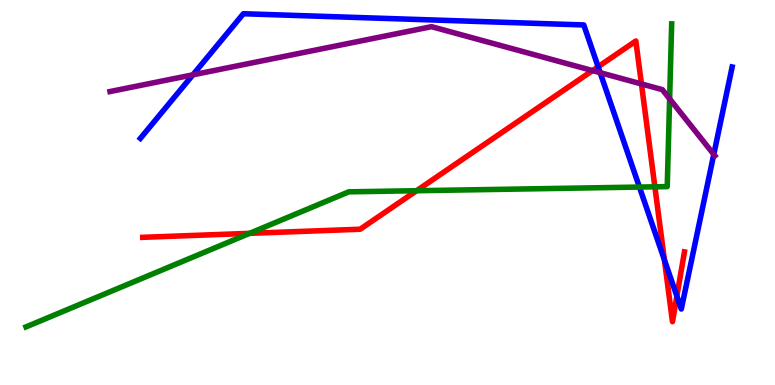[{'lines': ['blue', 'red'], 'intersections': [{'x': 7.72, 'y': 8.27}, {'x': 8.57, 'y': 3.25}, {'x': 8.73, 'y': 2.31}]}, {'lines': ['green', 'red'], 'intersections': [{'x': 3.22, 'y': 3.94}, {'x': 5.38, 'y': 5.05}, {'x': 8.45, 'y': 5.15}]}, {'lines': ['purple', 'red'], 'intersections': [{'x': 7.65, 'y': 8.17}, {'x': 8.28, 'y': 7.82}]}, {'lines': ['blue', 'green'], 'intersections': [{'x': 8.25, 'y': 5.14}]}, {'lines': ['blue', 'purple'], 'intersections': [{'x': 2.49, 'y': 8.06}, {'x': 7.74, 'y': 8.11}, {'x': 9.21, 'y': 5.99}]}, {'lines': ['green', 'purple'], 'intersections': [{'x': 8.64, 'y': 7.43}]}]